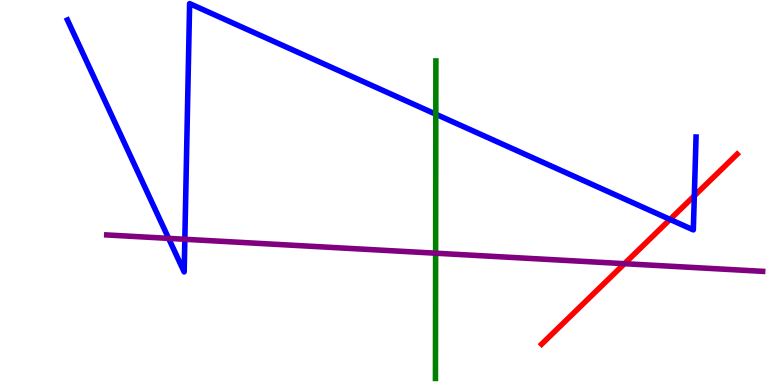[{'lines': ['blue', 'red'], 'intersections': [{'x': 8.65, 'y': 4.3}, {'x': 8.96, 'y': 4.91}]}, {'lines': ['green', 'red'], 'intersections': []}, {'lines': ['purple', 'red'], 'intersections': [{'x': 8.06, 'y': 3.15}]}, {'lines': ['blue', 'green'], 'intersections': [{'x': 5.62, 'y': 7.03}]}, {'lines': ['blue', 'purple'], 'intersections': [{'x': 2.18, 'y': 3.81}, {'x': 2.39, 'y': 3.78}]}, {'lines': ['green', 'purple'], 'intersections': [{'x': 5.62, 'y': 3.42}]}]